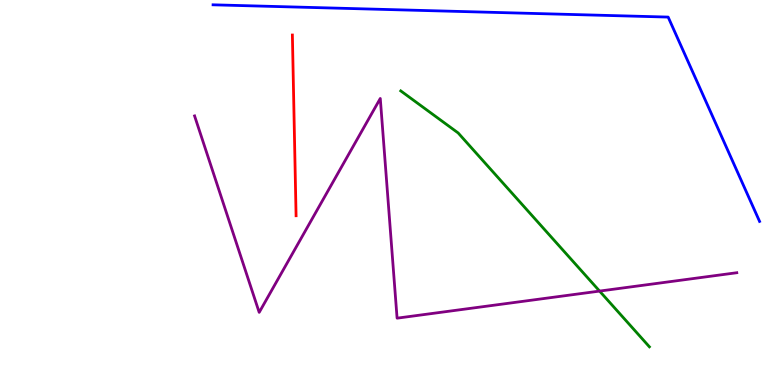[{'lines': ['blue', 'red'], 'intersections': []}, {'lines': ['green', 'red'], 'intersections': []}, {'lines': ['purple', 'red'], 'intersections': []}, {'lines': ['blue', 'green'], 'intersections': []}, {'lines': ['blue', 'purple'], 'intersections': []}, {'lines': ['green', 'purple'], 'intersections': [{'x': 7.74, 'y': 2.44}]}]